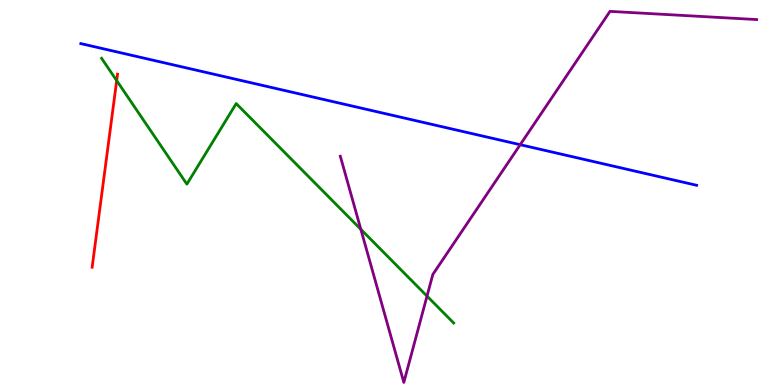[{'lines': ['blue', 'red'], 'intersections': []}, {'lines': ['green', 'red'], 'intersections': [{'x': 1.51, 'y': 7.91}]}, {'lines': ['purple', 'red'], 'intersections': []}, {'lines': ['blue', 'green'], 'intersections': []}, {'lines': ['blue', 'purple'], 'intersections': [{'x': 6.71, 'y': 6.24}]}, {'lines': ['green', 'purple'], 'intersections': [{'x': 4.66, 'y': 4.04}, {'x': 5.51, 'y': 2.31}]}]